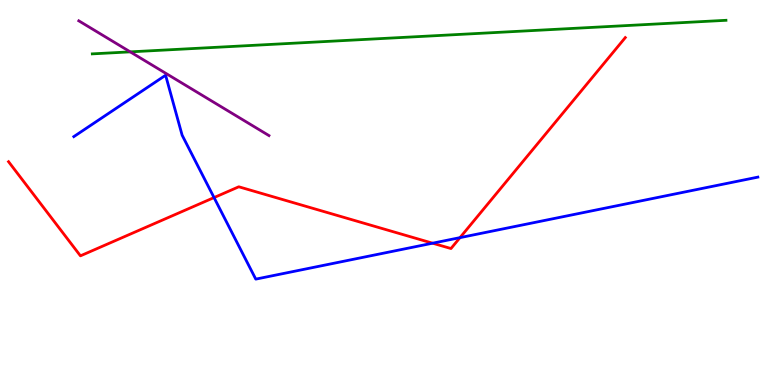[{'lines': ['blue', 'red'], 'intersections': [{'x': 2.76, 'y': 4.87}, {'x': 5.58, 'y': 3.68}, {'x': 5.94, 'y': 3.83}]}, {'lines': ['green', 'red'], 'intersections': []}, {'lines': ['purple', 'red'], 'intersections': []}, {'lines': ['blue', 'green'], 'intersections': []}, {'lines': ['blue', 'purple'], 'intersections': []}, {'lines': ['green', 'purple'], 'intersections': [{'x': 1.68, 'y': 8.65}]}]